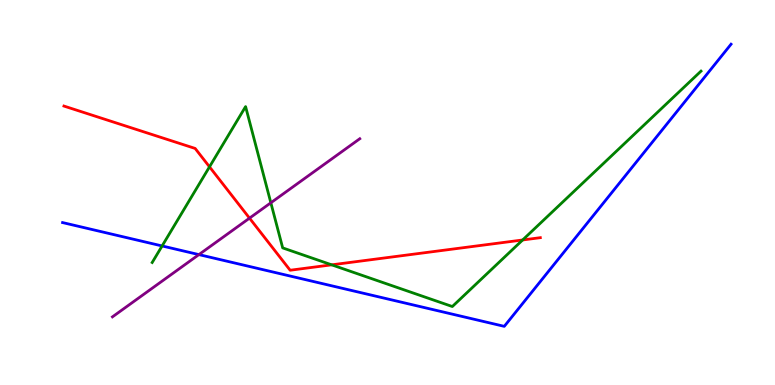[{'lines': ['blue', 'red'], 'intersections': []}, {'lines': ['green', 'red'], 'intersections': [{'x': 2.7, 'y': 5.67}, {'x': 4.28, 'y': 3.12}, {'x': 6.74, 'y': 3.77}]}, {'lines': ['purple', 'red'], 'intersections': [{'x': 3.22, 'y': 4.33}]}, {'lines': ['blue', 'green'], 'intersections': [{'x': 2.09, 'y': 3.61}]}, {'lines': ['blue', 'purple'], 'intersections': [{'x': 2.57, 'y': 3.39}]}, {'lines': ['green', 'purple'], 'intersections': [{'x': 3.49, 'y': 4.73}]}]